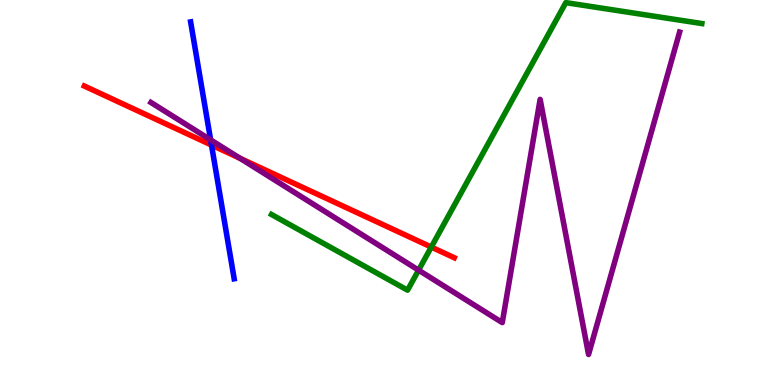[{'lines': ['blue', 'red'], 'intersections': [{'x': 2.73, 'y': 6.23}]}, {'lines': ['green', 'red'], 'intersections': [{'x': 5.57, 'y': 3.58}]}, {'lines': ['purple', 'red'], 'intersections': [{'x': 3.1, 'y': 5.89}]}, {'lines': ['blue', 'green'], 'intersections': []}, {'lines': ['blue', 'purple'], 'intersections': [{'x': 2.72, 'y': 6.37}]}, {'lines': ['green', 'purple'], 'intersections': [{'x': 5.4, 'y': 2.98}]}]